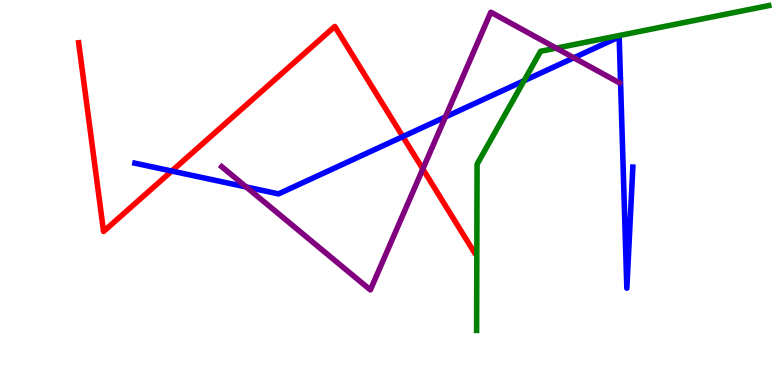[{'lines': ['blue', 'red'], 'intersections': [{'x': 2.22, 'y': 5.56}, {'x': 5.2, 'y': 6.45}]}, {'lines': ['green', 'red'], 'intersections': []}, {'lines': ['purple', 'red'], 'intersections': [{'x': 5.46, 'y': 5.61}]}, {'lines': ['blue', 'green'], 'intersections': [{'x': 6.76, 'y': 7.9}]}, {'lines': ['blue', 'purple'], 'intersections': [{'x': 3.18, 'y': 5.14}, {'x': 5.75, 'y': 6.96}, {'x': 7.4, 'y': 8.5}]}, {'lines': ['green', 'purple'], 'intersections': [{'x': 7.18, 'y': 8.75}]}]